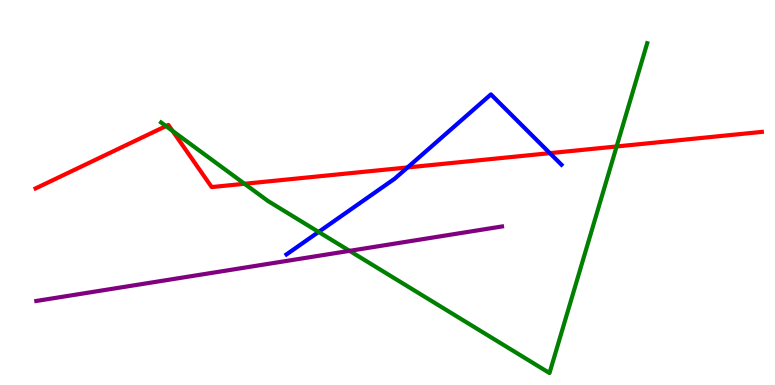[{'lines': ['blue', 'red'], 'intersections': [{'x': 5.26, 'y': 5.65}, {'x': 7.1, 'y': 6.02}]}, {'lines': ['green', 'red'], 'intersections': [{'x': 2.14, 'y': 6.73}, {'x': 2.23, 'y': 6.6}, {'x': 3.16, 'y': 5.23}, {'x': 7.96, 'y': 6.2}]}, {'lines': ['purple', 'red'], 'intersections': []}, {'lines': ['blue', 'green'], 'intersections': [{'x': 4.11, 'y': 3.98}]}, {'lines': ['blue', 'purple'], 'intersections': []}, {'lines': ['green', 'purple'], 'intersections': [{'x': 4.51, 'y': 3.48}]}]